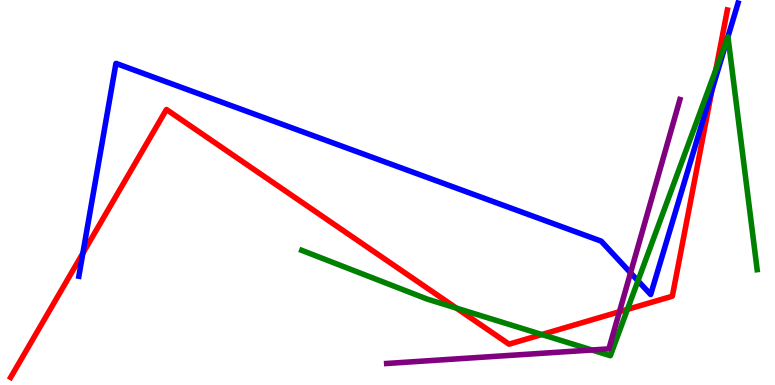[{'lines': ['blue', 'red'], 'intersections': [{'x': 1.07, 'y': 3.42}, {'x': 9.19, 'y': 7.66}]}, {'lines': ['green', 'red'], 'intersections': [{'x': 5.89, 'y': 2.0}, {'x': 6.99, 'y': 1.31}, {'x': 8.1, 'y': 1.96}, {'x': 9.24, 'y': 8.2}]}, {'lines': ['purple', 'red'], 'intersections': [{'x': 7.99, 'y': 1.9}]}, {'lines': ['blue', 'green'], 'intersections': [{'x': 8.23, 'y': 2.71}, {'x': 9.39, 'y': 9.03}]}, {'lines': ['blue', 'purple'], 'intersections': [{'x': 8.14, 'y': 2.91}]}, {'lines': ['green', 'purple'], 'intersections': [{'x': 7.64, 'y': 0.909}]}]